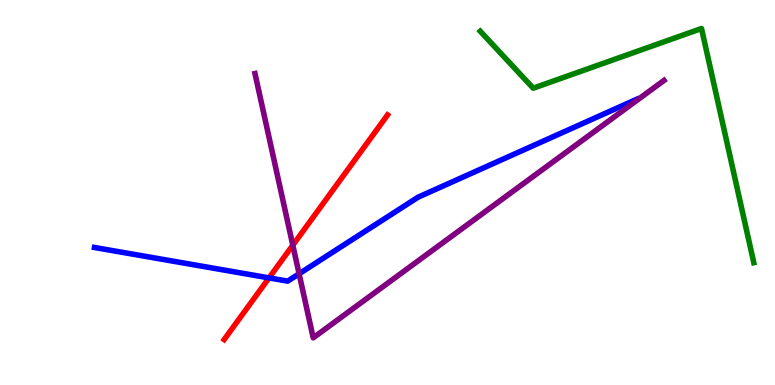[{'lines': ['blue', 'red'], 'intersections': [{'x': 3.47, 'y': 2.78}]}, {'lines': ['green', 'red'], 'intersections': []}, {'lines': ['purple', 'red'], 'intersections': [{'x': 3.78, 'y': 3.63}]}, {'lines': ['blue', 'green'], 'intersections': []}, {'lines': ['blue', 'purple'], 'intersections': [{'x': 3.86, 'y': 2.89}]}, {'lines': ['green', 'purple'], 'intersections': []}]